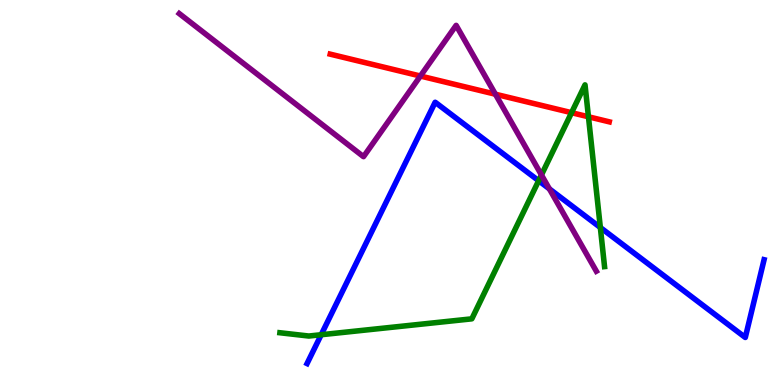[{'lines': ['blue', 'red'], 'intersections': []}, {'lines': ['green', 'red'], 'intersections': [{'x': 7.37, 'y': 7.07}, {'x': 7.59, 'y': 6.97}]}, {'lines': ['purple', 'red'], 'intersections': [{'x': 5.42, 'y': 8.03}, {'x': 6.39, 'y': 7.55}]}, {'lines': ['blue', 'green'], 'intersections': [{'x': 4.14, 'y': 1.31}, {'x': 6.95, 'y': 5.31}, {'x': 7.75, 'y': 4.09}]}, {'lines': ['blue', 'purple'], 'intersections': [{'x': 7.09, 'y': 5.09}]}, {'lines': ['green', 'purple'], 'intersections': [{'x': 6.99, 'y': 5.46}]}]